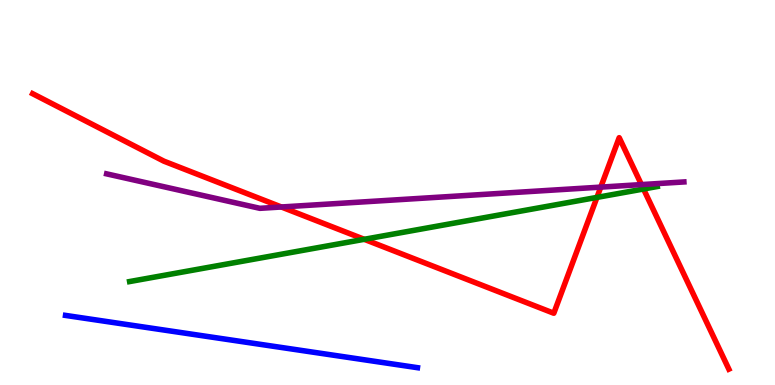[{'lines': ['blue', 'red'], 'intersections': []}, {'lines': ['green', 'red'], 'intersections': [{'x': 4.7, 'y': 3.78}, {'x': 7.7, 'y': 4.87}, {'x': 8.3, 'y': 5.09}]}, {'lines': ['purple', 'red'], 'intersections': [{'x': 3.63, 'y': 4.62}, {'x': 7.75, 'y': 5.14}, {'x': 8.28, 'y': 5.21}]}, {'lines': ['blue', 'green'], 'intersections': []}, {'lines': ['blue', 'purple'], 'intersections': []}, {'lines': ['green', 'purple'], 'intersections': []}]